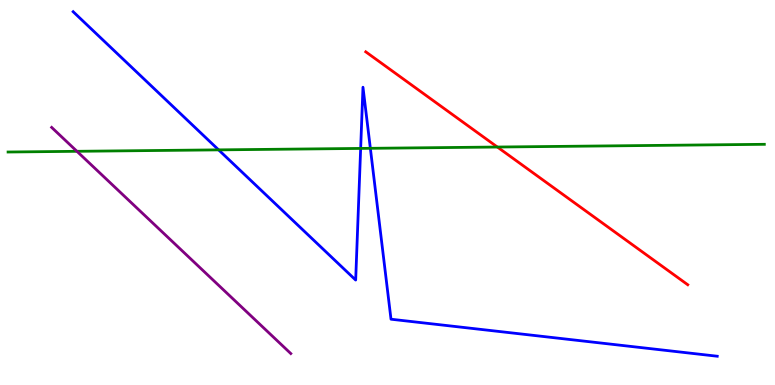[{'lines': ['blue', 'red'], 'intersections': []}, {'lines': ['green', 'red'], 'intersections': [{'x': 6.42, 'y': 6.18}]}, {'lines': ['purple', 'red'], 'intersections': []}, {'lines': ['blue', 'green'], 'intersections': [{'x': 2.82, 'y': 6.11}, {'x': 4.65, 'y': 6.14}, {'x': 4.78, 'y': 6.15}]}, {'lines': ['blue', 'purple'], 'intersections': []}, {'lines': ['green', 'purple'], 'intersections': [{'x': 0.993, 'y': 6.07}]}]